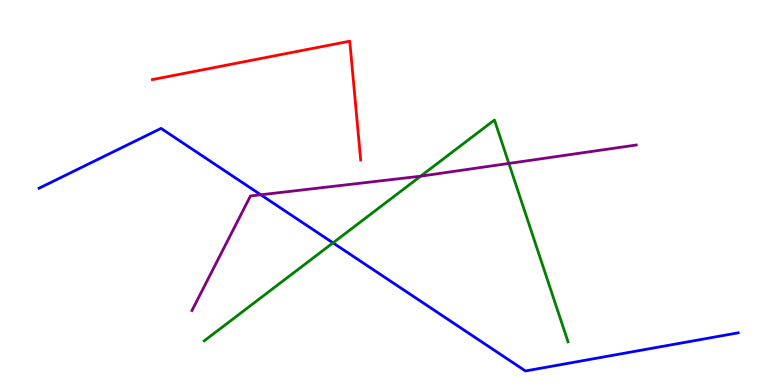[{'lines': ['blue', 'red'], 'intersections': []}, {'lines': ['green', 'red'], 'intersections': []}, {'lines': ['purple', 'red'], 'intersections': []}, {'lines': ['blue', 'green'], 'intersections': [{'x': 4.3, 'y': 3.69}]}, {'lines': ['blue', 'purple'], 'intersections': [{'x': 3.36, 'y': 4.94}]}, {'lines': ['green', 'purple'], 'intersections': [{'x': 5.43, 'y': 5.42}, {'x': 6.57, 'y': 5.75}]}]